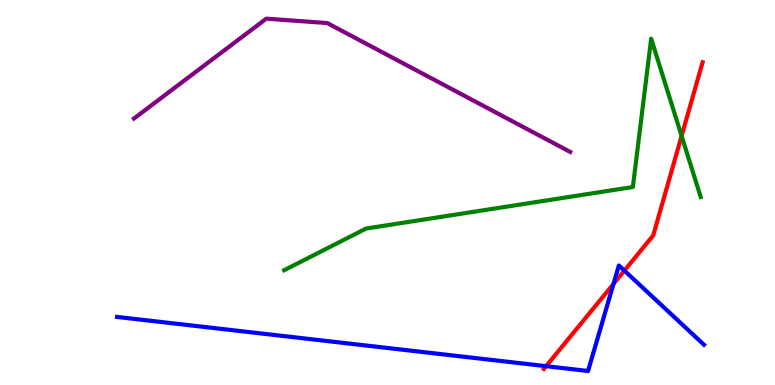[{'lines': ['blue', 'red'], 'intersections': [{'x': 7.05, 'y': 0.489}, {'x': 7.92, 'y': 2.63}, {'x': 8.06, 'y': 2.97}]}, {'lines': ['green', 'red'], 'intersections': [{'x': 8.79, 'y': 6.47}]}, {'lines': ['purple', 'red'], 'intersections': []}, {'lines': ['blue', 'green'], 'intersections': []}, {'lines': ['blue', 'purple'], 'intersections': []}, {'lines': ['green', 'purple'], 'intersections': []}]